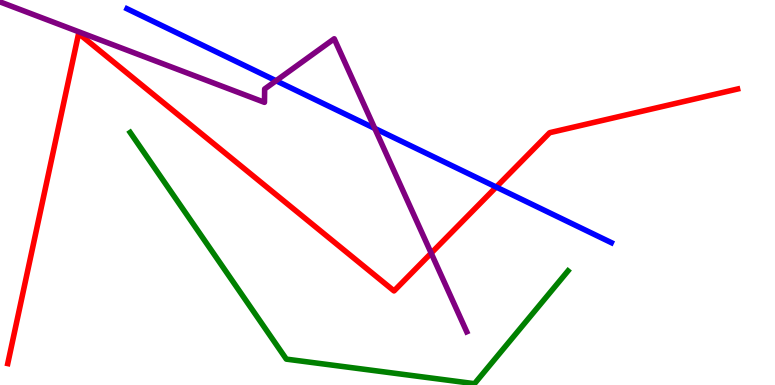[{'lines': ['blue', 'red'], 'intersections': [{'x': 6.4, 'y': 5.14}]}, {'lines': ['green', 'red'], 'intersections': []}, {'lines': ['purple', 'red'], 'intersections': [{'x': 5.56, 'y': 3.42}]}, {'lines': ['blue', 'green'], 'intersections': []}, {'lines': ['blue', 'purple'], 'intersections': [{'x': 3.56, 'y': 7.9}, {'x': 4.84, 'y': 6.67}]}, {'lines': ['green', 'purple'], 'intersections': []}]